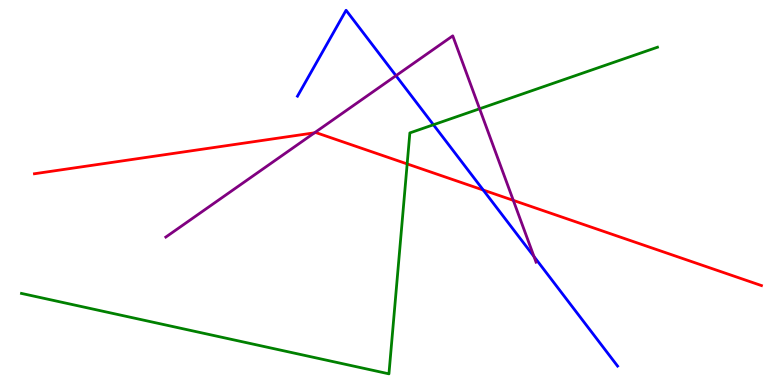[{'lines': ['blue', 'red'], 'intersections': [{'x': 6.24, 'y': 5.06}]}, {'lines': ['green', 'red'], 'intersections': [{'x': 5.25, 'y': 5.74}]}, {'lines': ['purple', 'red'], 'intersections': [{'x': 4.06, 'y': 6.55}, {'x': 6.62, 'y': 4.8}]}, {'lines': ['blue', 'green'], 'intersections': [{'x': 5.59, 'y': 6.76}]}, {'lines': ['blue', 'purple'], 'intersections': [{'x': 5.11, 'y': 8.03}, {'x': 6.89, 'y': 3.34}]}, {'lines': ['green', 'purple'], 'intersections': [{'x': 6.19, 'y': 7.17}]}]